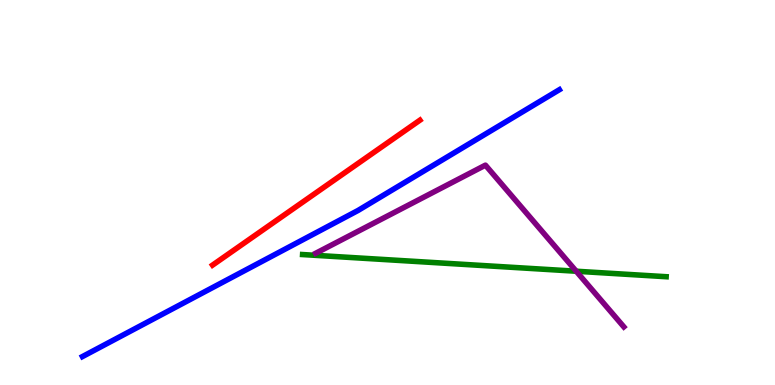[{'lines': ['blue', 'red'], 'intersections': []}, {'lines': ['green', 'red'], 'intersections': []}, {'lines': ['purple', 'red'], 'intersections': []}, {'lines': ['blue', 'green'], 'intersections': []}, {'lines': ['blue', 'purple'], 'intersections': []}, {'lines': ['green', 'purple'], 'intersections': [{'x': 7.44, 'y': 2.95}]}]